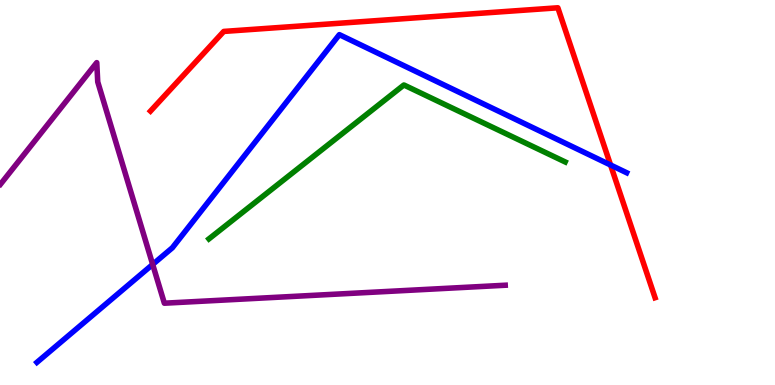[{'lines': ['blue', 'red'], 'intersections': [{'x': 7.88, 'y': 5.71}]}, {'lines': ['green', 'red'], 'intersections': []}, {'lines': ['purple', 'red'], 'intersections': []}, {'lines': ['blue', 'green'], 'intersections': []}, {'lines': ['blue', 'purple'], 'intersections': [{'x': 1.97, 'y': 3.13}]}, {'lines': ['green', 'purple'], 'intersections': []}]